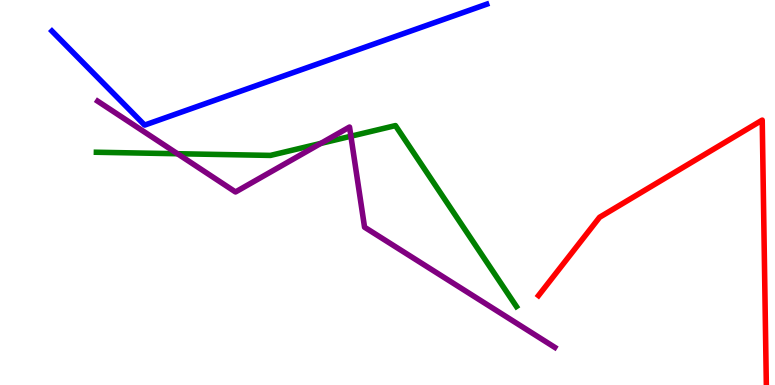[{'lines': ['blue', 'red'], 'intersections': []}, {'lines': ['green', 'red'], 'intersections': []}, {'lines': ['purple', 'red'], 'intersections': []}, {'lines': ['blue', 'green'], 'intersections': []}, {'lines': ['blue', 'purple'], 'intersections': []}, {'lines': ['green', 'purple'], 'intersections': [{'x': 2.29, 'y': 6.01}, {'x': 4.14, 'y': 6.28}, {'x': 4.53, 'y': 6.46}]}]